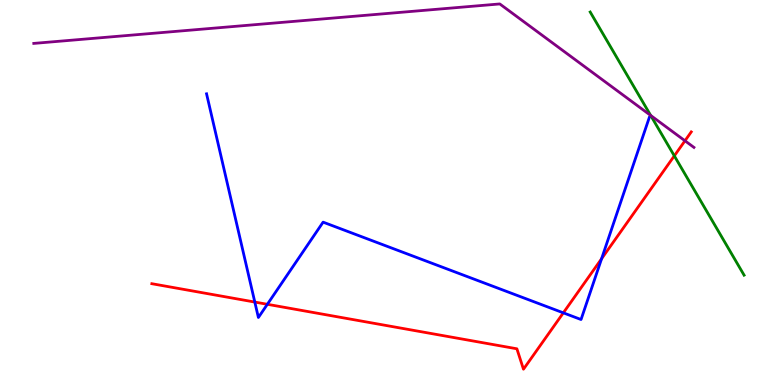[{'lines': ['blue', 'red'], 'intersections': [{'x': 3.29, 'y': 2.15}, {'x': 3.45, 'y': 2.1}, {'x': 7.27, 'y': 1.87}, {'x': 7.76, 'y': 3.28}]}, {'lines': ['green', 'red'], 'intersections': [{'x': 8.7, 'y': 5.95}]}, {'lines': ['purple', 'red'], 'intersections': [{'x': 8.84, 'y': 6.34}]}, {'lines': ['blue', 'green'], 'intersections': []}, {'lines': ['blue', 'purple'], 'intersections': []}, {'lines': ['green', 'purple'], 'intersections': [{'x': 8.4, 'y': 7.0}]}]